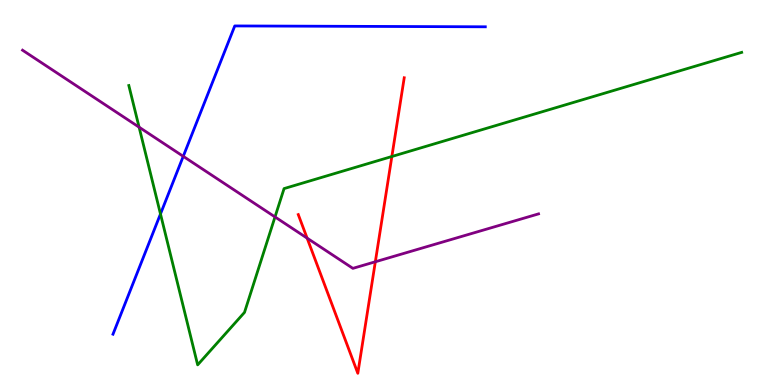[{'lines': ['blue', 'red'], 'intersections': []}, {'lines': ['green', 'red'], 'intersections': [{'x': 5.06, 'y': 5.93}]}, {'lines': ['purple', 'red'], 'intersections': [{'x': 3.96, 'y': 3.81}, {'x': 4.84, 'y': 3.2}]}, {'lines': ['blue', 'green'], 'intersections': [{'x': 2.07, 'y': 4.44}]}, {'lines': ['blue', 'purple'], 'intersections': [{'x': 2.36, 'y': 5.94}]}, {'lines': ['green', 'purple'], 'intersections': [{'x': 1.79, 'y': 6.7}, {'x': 3.55, 'y': 4.37}]}]